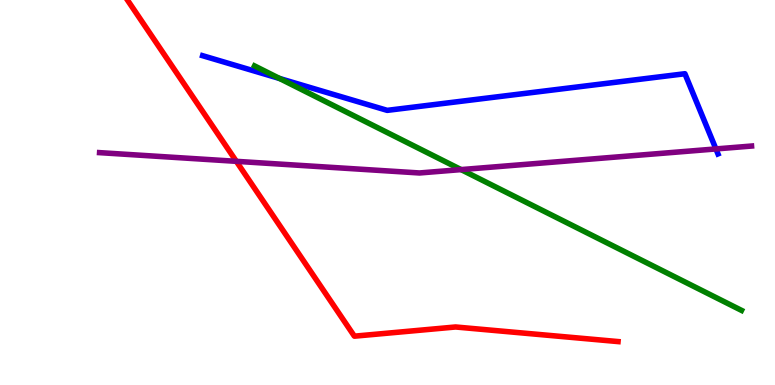[{'lines': ['blue', 'red'], 'intersections': []}, {'lines': ['green', 'red'], 'intersections': []}, {'lines': ['purple', 'red'], 'intersections': [{'x': 3.05, 'y': 5.81}]}, {'lines': ['blue', 'green'], 'intersections': [{'x': 3.61, 'y': 7.96}]}, {'lines': ['blue', 'purple'], 'intersections': [{'x': 9.24, 'y': 6.13}]}, {'lines': ['green', 'purple'], 'intersections': [{'x': 5.95, 'y': 5.59}]}]